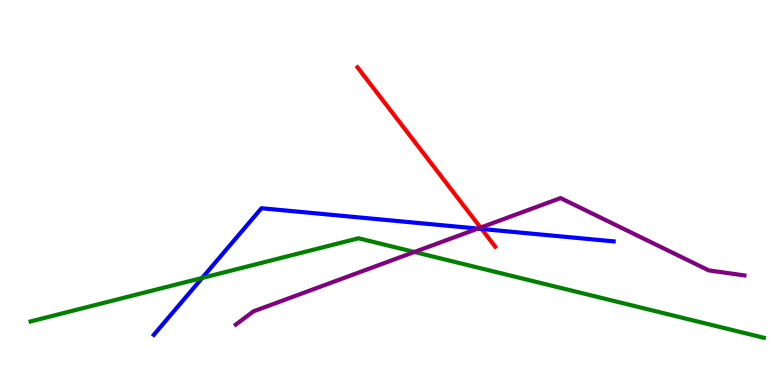[{'lines': ['blue', 'red'], 'intersections': [{'x': 6.21, 'y': 4.05}]}, {'lines': ['green', 'red'], 'intersections': []}, {'lines': ['purple', 'red'], 'intersections': [{'x': 6.2, 'y': 4.09}]}, {'lines': ['blue', 'green'], 'intersections': [{'x': 2.61, 'y': 2.78}]}, {'lines': ['blue', 'purple'], 'intersections': [{'x': 6.17, 'y': 4.06}]}, {'lines': ['green', 'purple'], 'intersections': [{'x': 5.35, 'y': 3.45}]}]